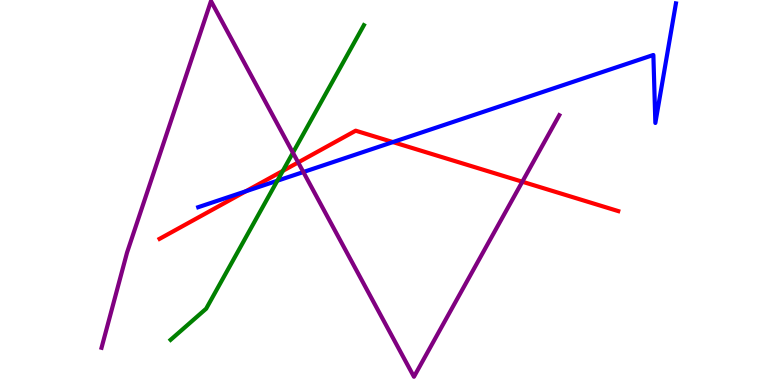[{'lines': ['blue', 'red'], 'intersections': [{'x': 3.17, 'y': 5.03}, {'x': 5.07, 'y': 6.31}]}, {'lines': ['green', 'red'], 'intersections': [{'x': 3.65, 'y': 5.56}]}, {'lines': ['purple', 'red'], 'intersections': [{'x': 3.85, 'y': 5.78}, {'x': 6.74, 'y': 5.28}]}, {'lines': ['blue', 'green'], 'intersections': [{'x': 3.58, 'y': 5.31}]}, {'lines': ['blue', 'purple'], 'intersections': [{'x': 3.91, 'y': 5.53}]}, {'lines': ['green', 'purple'], 'intersections': [{'x': 3.78, 'y': 6.03}]}]